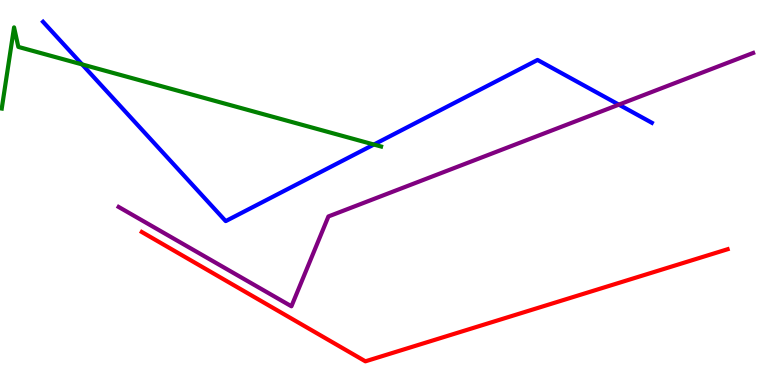[{'lines': ['blue', 'red'], 'intersections': []}, {'lines': ['green', 'red'], 'intersections': []}, {'lines': ['purple', 'red'], 'intersections': []}, {'lines': ['blue', 'green'], 'intersections': [{'x': 1.06, 'y': 8.33}, {'x': 4.82, 'y': 6.25}]}, {'lines': ['blue', 'purple'], 'intersections': [{'x': 7.99, 'y': 7.28}]}, {'lines': ['green', 'purple'], 'intersections': []}]